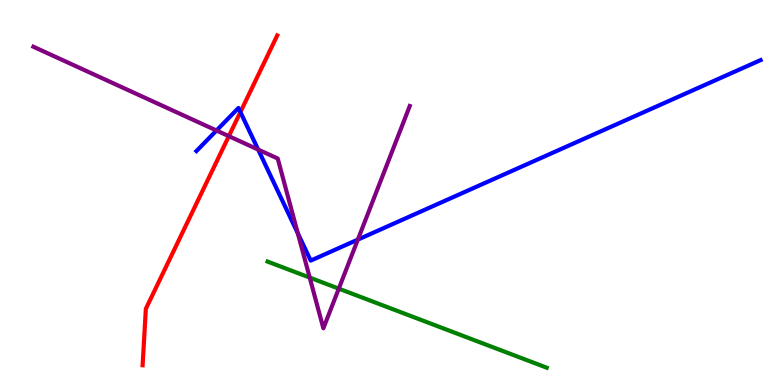[{'lines': ['blue', 'red'], 'intersections': [{'x': 3.1, 'y': 7.09}]}, {'lines': ['green', 'red'], 'intersections': []}, {'lines': ['purple', 'red'], 'intersections': [{'x': 2.95, 'y': 6.46}]}, {'lines': ['blue', 'green'], 'intersections': []}, {'lines': ['blue', 'purple'], 'intersections': [{'x': 2.79, 'y': 6.61}, {'x': 3.33, 'y': 6.11}, {'x': 3.84, 'y': 3.94}, {'x': 4.62, 'y': 3.78}]}, {'lines': ['green', 'purple'], 'intersections': [{'x': 4.0, 'y': 2.79}, {'x': 4.37, 'y': 2.5}]}]